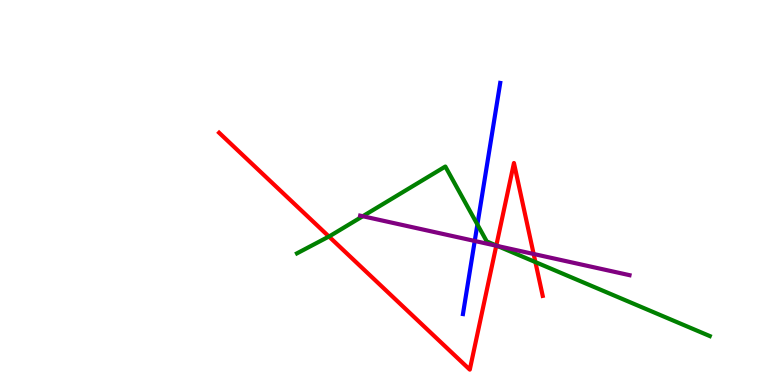[{'lines': ['blue', 'red'], 'intersections': []}, {'lines': ['green', 'red'], 'intersections': [{'x': 4.24, 'y': 3.86}, {'x': 6.4, 'y': 3.62}, {'x': 6.91, 'y': 3.19}]}, {'lines': ['purple', 'red'], 'intersections': [{'x': 6.4, 'y': 3.62}, {'x': 6.89, 'y': 3.4}]}, {'lines': ['blue', 'green'], 'intersections': [{'x': 6.16, 'y': 4.17}]}, {'lines': ['blue', 'purple'], 'intersections': [{'x': 6.13, 'y': 3.74}]}, {'lines': ['green', 'purple'], 'intersections': [{'x': 4.68, 'y': 4.38}, {'x': 6.42, 'y': 3.61}]}]